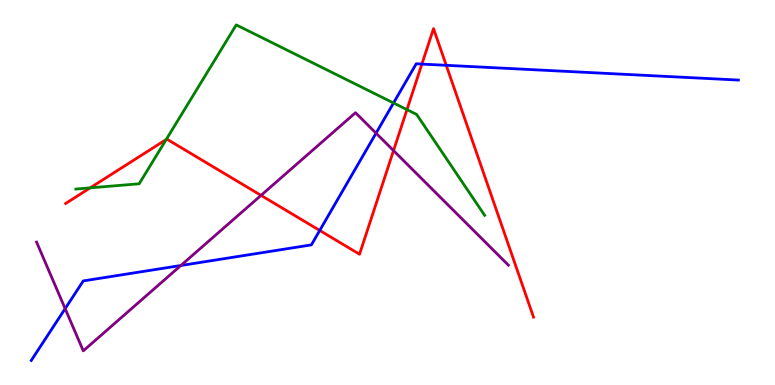[{'lines': ['blue', 'red'], 'intersections': [{'x': 4.13, 'y': 4.01}, {'x': 5.44, 'y': 8.34}, {'x': 5.76, 'y': 8.3}]}, {'lines': ['green', 'red'], 'intersections': [{'x': 1.16, 'y': 5.12}, {'x': 2.14, 'y': 6.38}, {'x': 5.25, 'y': 7.15}]}, {'lines': ['purple', 'red'], 'intersections': [{'x': 3.37, 'y': 4.93}, {'x': 5.08, 'y': 6.09}]}, {'lines': ['blue', 'green'], 'intersections': [{'x': 5.08, 'y': 7.33}]}, {'lines': ['blue', 'purple'], 'intersections': [{'x': 0.841, 'y': 1.98}, {'x': 2.33, 'y': 3.1}, {'x': 4.85, 'y': 6.54}]}, {'lines': ['green', 'purple'], 'intersections': []}]